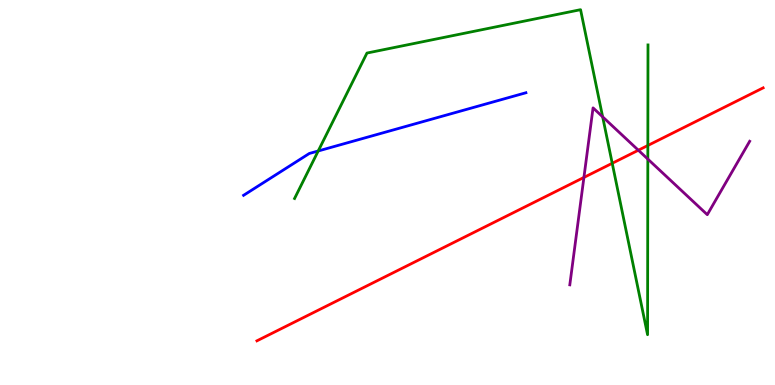[{'lines': ['blue', 'red'], 'intersections': []}, {'lines': ['green', 'red'], 'intersections': [{'x': 7.9, 'y': 5.76}, {'x': 8.36, 'y': 6.22}]}, {'lines': ['purple', 'red'], 'intersections': [{'x': 7.53, 'y': 5.39}, {'x': 8.24, 'y': 6.1}]}, {'lines': ['blue', 'green'], 'intersections': [{'x': 4.11, 'y': 6.08}]}, {'lines': ['blue', 'purple'], 'intersections': []}, {'lines': ['green', 'purple'], 'intersections': [{'x': 7.78, 'y': 6.97}, {'x': 8.36, 'y': 5.87}]}]